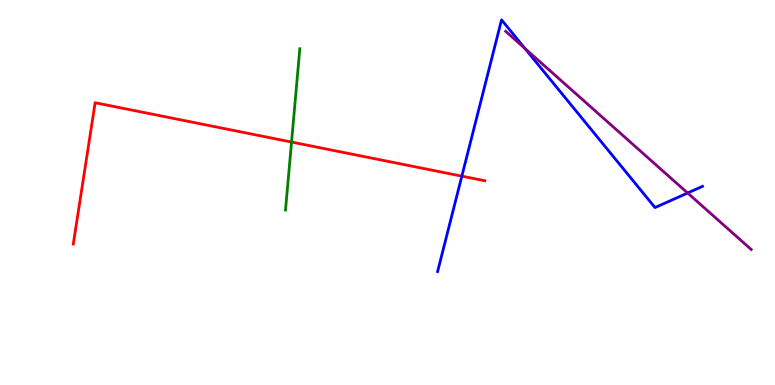[{'lines': ['blue', 'red'], 'intersections': [{'x': 5.96, 'y': 5.42}]}, {'lines': ['green', 'red'], 'intersections': [{'x': 3.76, 'y': 6.31}]}, {'lines': ['purple', 'red'], 'intersections': []}, {'lines': ['blue', 'green'], 'intersections': []}, {'lines': ['blue', 'purple'], 'intersections': [{'x': 6.77, 'y': 8.74}, {'x': 8.87, 'y': 4.99}]}, {'lines': ['green', 'purple'], 'intersections': []}]